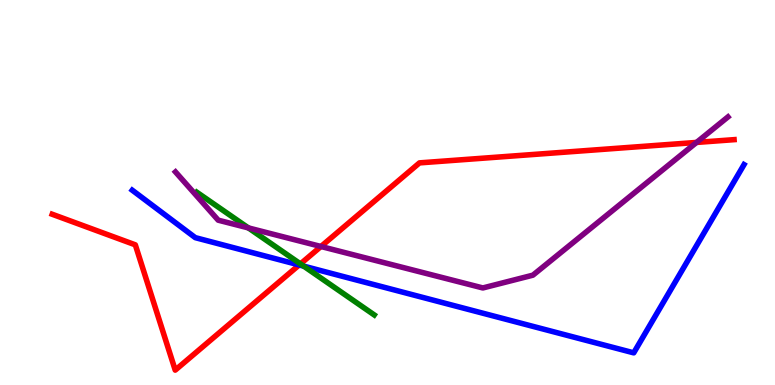[{'lines': ['blue', 'red'], 'intersections': [{'x': 3.86, 'y': 3.12}]}, {'lines': ['green', 'red'], 'intersections': [{'x': 3.88, 'y': 3.15}]}, {'lines': ['purple', 'red'], 'intersections': [{'x': 4.14, 'y': 3.6}, {'x': 8.99, 'y': 6.3}]}, {'lines': ['blue', 'green'], 'intersections': [{'x': 3.92, 'y': 3.09}]}, {'lines': ['blue', 'purple'], 'intersections': []}, {'lines': ['green', 'purple'], 'intersections': [{'x': 3.21, 'y': 4.08}]}]